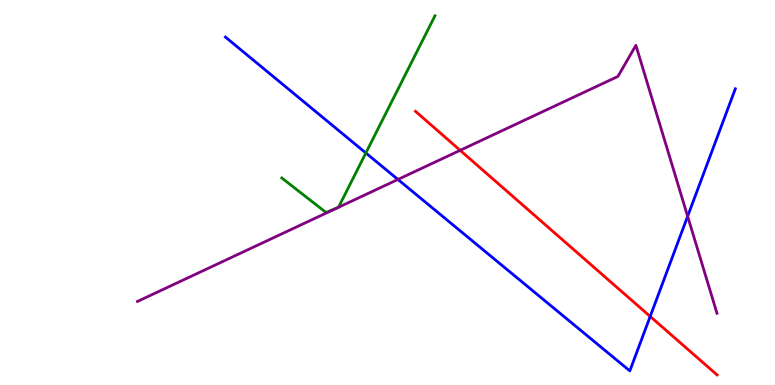[{'lines': ['blue', 'red'], 'intersections': [{'x': 8.39, 'y': 1.78}]}, {'lines': ['green', 'red'], 'intersections': []}, {'lines': ['purple', 'red'], 'intersections': [{'x': 5.94, 'y': 6.1}]}, {'lines': ['blue', 'green'], 'intersections': [{'x': 4.72, 'y': 6.03}]}, {'lines': ['blue', 'purple'], 'intersections': [{'x': 5.13, 'y': 5.34}, {'x': 8.87, 'y': 4.38}]}, {'lines': ['green', 'purple'], 'intersections': []}]